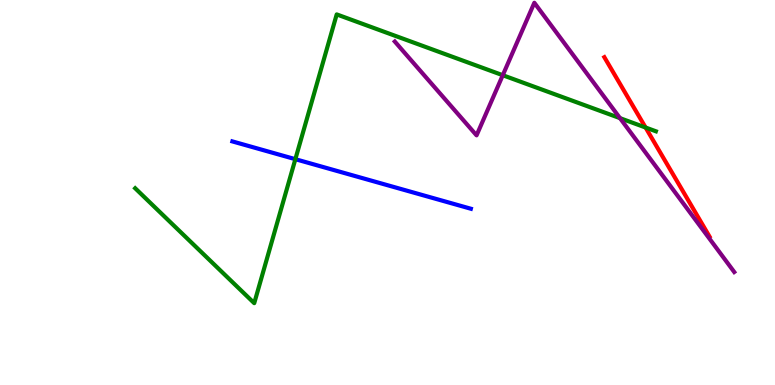[{'lines': ['blue', 'red'], 'intersections': []}, {'lines': ['green', 'red'], 'intersections': [{'x': 8.33, 'y': 6.69}]}, {'lines': ['purple', 'red'], 'intersections': []}, {'lines': ['blue', 'green'], 'intersections': [{'x': 3.81, 'y': 5.87}]}, {'lines': ['blue', 'purple'], 'intersections': []}, {'lines': ['green', 'purple'], 'intersections': [{'x': 6.49, 'y': 8.05}, {'x': 8.0, 'y': 6.93}]}]